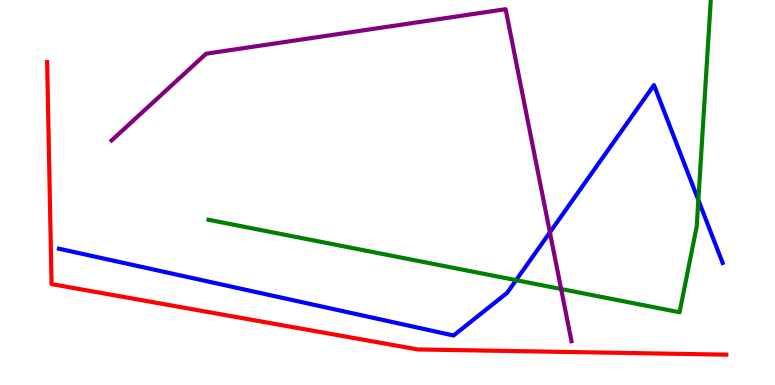[{'lines': ['blue', 'red'], 'intersections': []}, {'lines': ['green', 'red'], 'intersections': []}, {'lines': ['purple', 'red'], 'intersections': []}, {'lines': ['blue', 'green'], 'intersections': [{'x': 6.66, 'y': 2.72}, {'x': 9.01, 'y': 4.8}]}, {'lines': ['blue', 'purple'], 'intersections': [{'x': 7.1, 'y': 3.96}]}, {'lines': ['green', 'purple'], 'intersections': [{'x': 7.24, 'y': 2.49}]}]